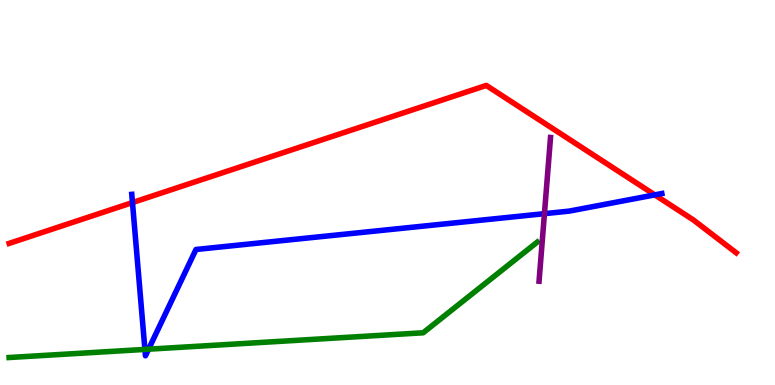[{'lines': ['blue', 'red'], 'intersections': [{'x': 1.71, 'y': 4.74}, {'x': 8.45, 'y': 4.94}]}, {'lines': ['green', 'red'], 'intersections': []}, {'lines': ['purple', 'red'], 'intersections': []}, {'lines': ['blue', 'green'], 'intersections': [{'x': 1.87, 'y': 0.924}, {'x': 1.92, 'y': 0.93}]}, {'lines': ['blue', 'purple'], 'intersections': [{'x': 7.03, 'y': 4.45}]}, {'lines': ['green', 'purple'], 'intersections': []}]